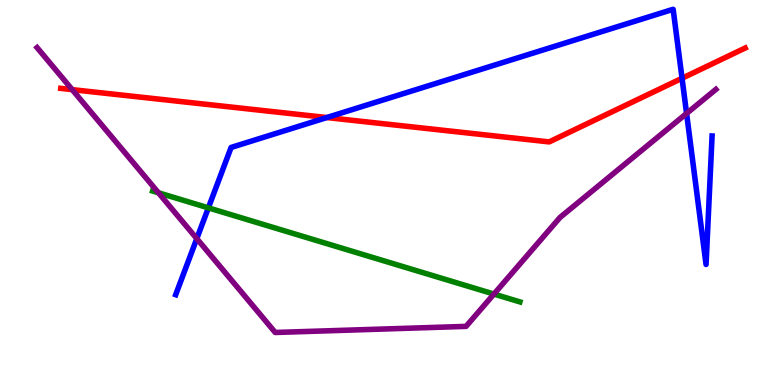[{'lines': ['blue', 'red'], 'intersections': [{'x': 4.22, 'y': 6.95}, {'x': 8.8, 'y': 7.97}]}, {'lines': ['green', 'red'], 'intersections': []}, {'lines': ['purple', 'red'], 'intersections': [{'x': 0.932, 'y': 7.67}]}, {'lines': ['blue', 'green'], 'intersections': [{'x': 2.69, 'y': 4.6}]}, {'lines': ['blue', 'purple'], 'intersections': [{'x': 2.54, 'y': 3.8}, {'x': 8.86, 'y': 7.05}]}, {'lines': ['green', 'purple'], 'intersections': [{'x': 2.04, 'y': 4.99}, {'x': 6.37, 'y': 2.36}]}]